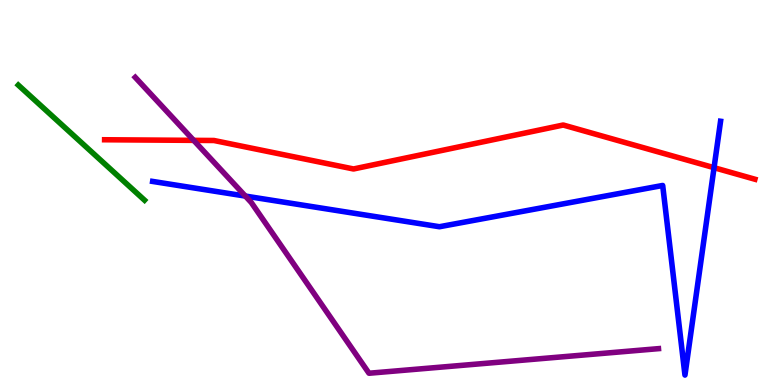[{'lines': ['blue', 'red'], 'intersections': [{'x': 9.21, 'y': 5.64}]}, {'lines': ['green', 'red'], 'intersections': []}, {'lines': ['purple', 'red'], 'intersections': [{'x': 2.5, 'y': 6.35}]}, {'lines': ['blue', 'green'], 'intersections': []}, {'lines': ['blue', 'purple'], 'intersections': [{'x': 3.17, 'y': 4.91}]}, {'lines': ['green', 'purple'], 'intersections': []}]